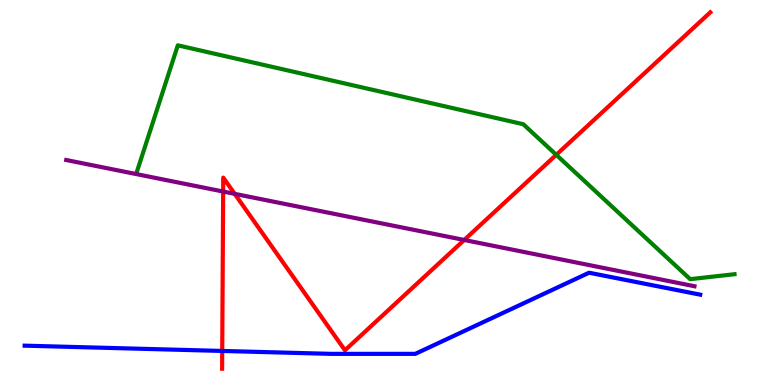[{'lines': ['blue', 'red'], 'intersections': [{'x': 2.87, 'y': 0.885}]}, {'lines': ['green', 'red'], 'intersections': [{'x': 7.18, 'y': 5.98}]}, {'lines': ['purple', 'red'], 'intersections': [{'x': 2.88, 'y': 5.02}, {'x': 3.03, 'y': 4.96}, {'x': 5.99, 'y': 3.77}]}, {'lines': ['blue', 'green'], 'intersections': []}, {'lines': ['blue', 'purple'], 'intersections': []}, {'lines': ['green', 'purple'], 'intersections': []}]